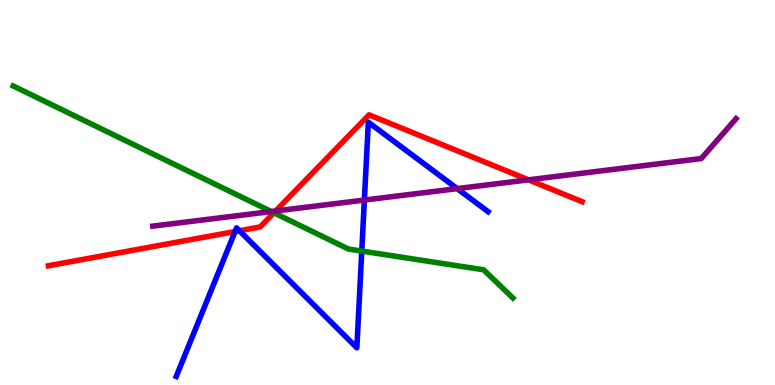[{'lines': ['blue', 'red'], 'intersections': [{'x': 3.03, 'y': 3.99}, {'x': 3.09, 'y': 4.01}]}, {'lines': ['green', 'red'], 'intersections': [{'x': 3.53, 'y': 4.47}]}, {'lines': ['purple', 'red'], 'intersections': [{'x': 3.56, 'y': 4.52}, {'x': 6.82, 'y': 5.33}]}, {'lines': ['blue', 'green'], 'intersections': [{'x': 4.67, 'y': 3.48}]}, {'lines': ['blue', 'purple'], 'intersections': [{'x': 4.7, 'y': 4.8}, {'x': 5.9, 'y': 5.1}]}, {'lines': ['green', 'purple'], 'intersections': [{'x': 3.5, 'y': 4.51}]}]